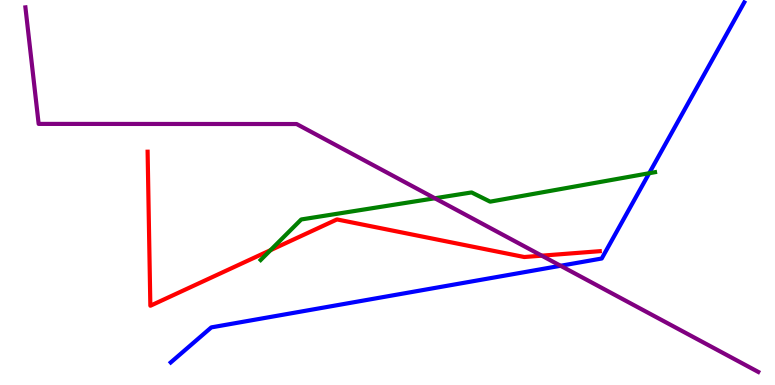[{'lines': ['blue', 'red'], 'intersections': []}, {'lines': ['green', 'red'], 'intersections': [{'x': 3.49, 'y': 3.5}]}, {'lines': ['purple', 'red'], 'intersections': [{'x': 6.99, 'y': 3.36}]}, {'lines': ['blue', 'green'], 'intersections': [{'x': 8.38, 'y': 5.5}]}, {'lines': ['blue', 'purple'], 'intersections': [{'x': 7.23, 'y': 3.1}]}, {'lines': ['green', 'purple'], 'intersections': [{'x': 5.61, 'y': 4.85}]}]